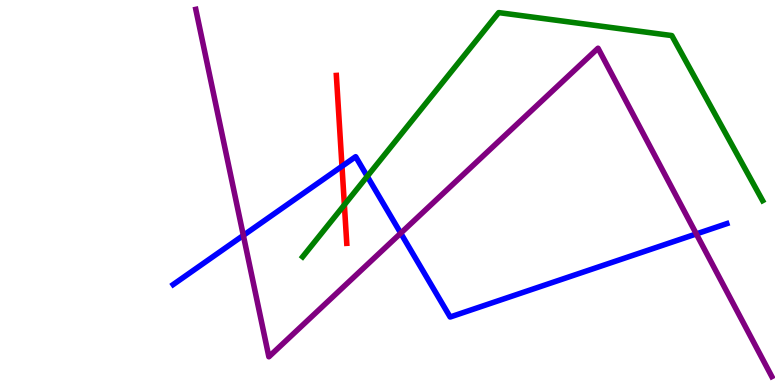[{'lines': ['blue', 'red'], 'intersections': [{'x': 4.41, 'y': 5.68}]}, {'lines': ['green', 'red'], 'intersections': [{'x': 4.44, 'y': 4.68}]}, {'lines': ['purple', 'red'], 'intersections': []}, {'lines': ['blue', 'green'], 'intersections': [{'x': 4.74, 'y': 5.42}]}, {'lines': ['blue', 'purple'], 'intersections': [{'x': 3.14, 'y': 3.89}, {'x': 5.17, 'y': 3.94}, {'x': 8.98, 'y': 3.92}]}, {'lines': ['green', 'purple'], 'intersections': []}]